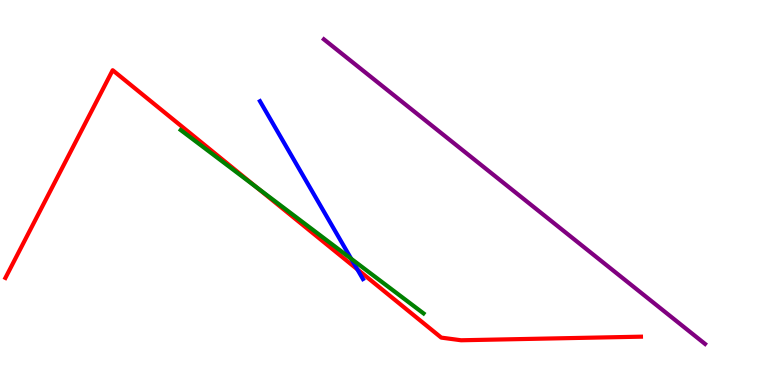[{'lines': ['blue', 'red'], 'intersections': [{'x': 4.61, 'y': 3.01}]}, {'lines': ['green', 'red'], 'intersections': [{'x': 3.31, 'y': 5.13}]}, {'lines': ['purple', 'red'], 'intersections': []}, {'lines': ['blue', 'green'], 'intersections': [{'x': 4.53, 'y': 3.28}]}, {'lines': ['blue', 'purple'], 'intersections': []}, {'lines': ['green', 'purple'], 'intersections': []}]